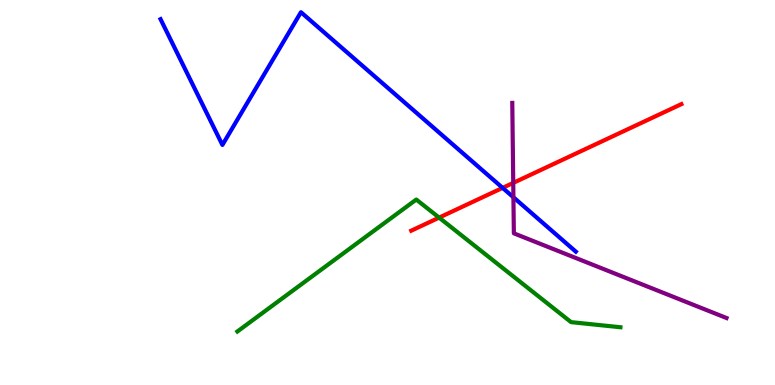[{'lines': ['blue', 'red'], 'intersections': [{'x': 6.49, 'y': 5.12}]}, {'lines': ['green', 'red'], 'intersections': [{'x': 5.67, 'y': 4.35}]}, {'lines': ['purple', 'red'], 'intersections': [{'x': 6.62, 'y': 5.25}]}, {'lines': ['blue', 'green'], 'intersections': []}, {'lines': ['blue', 'purple'], 'intersections': [{'x': 6.62, 'y': 4.88}]}, {'lines': ['green', 'purple'], 'intersections': []}]